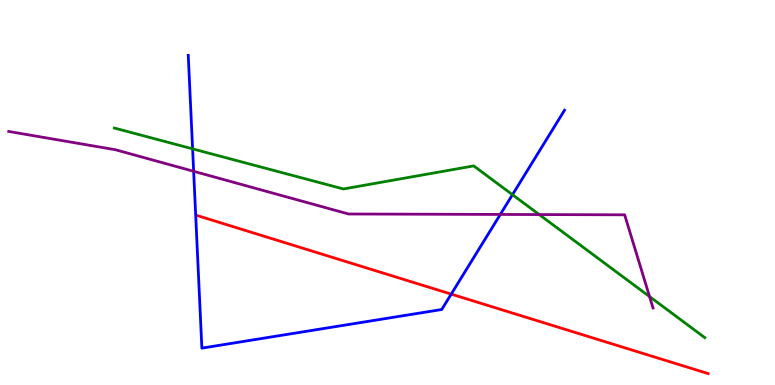[{'lines': ['blue', 'red'], 'intersections': [{'x': 5.82, 'y': 2.36}]}, {'lines': ['green', 'red'], 'intersections': []}, {'lines': ['purple', 'red'], 'intersections': []}, {'lines': ['blue', 'green'], 'intersections': [{'x': 2.49, 'y': 6.13}, {'x': 6.61, 'y': 4.94}]}, {'lines': ['blue', 'purple'], 'intersections': [{'x': 2.5, 'y': 5.55}, {'x': 6.46, 'y': 4.43}]}, {'lines': ['green', 'purple'], 'intersections': [{'x': 6.96, 'y': 4.43}, {'x': 8.38, 'y': 2.3}]}]